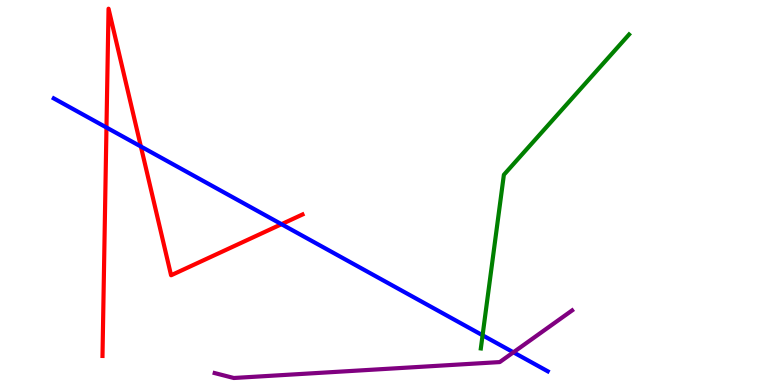[{'lines': ['blue', 'red'], 'intersections': [{'x': 1.37, 'y': 6.69}, {'x': 1.82, 'y': 6.19}, {'x': 3.63, 'y': 4.18}]}, {'lines': ['green', 'red'], 'intersections': []}, {'lines': ['purple', 'red'], 'intersections': []}, {'lines': ['blue', 'green'], 'intersections': [{'x': 6.23, 'y': 1.29}]}, {'lines': ['blue', 'purple'], 'intersections': [{'x': 6.62, 'y': 0.849}]}, {'lines': ['green', 'purple'], 'intersections': []}]